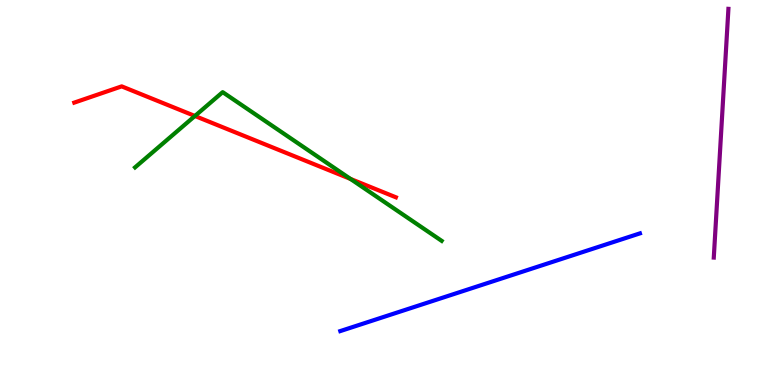[{'lines': ['blue', 'red'], 'intersections': []}, {'lines': ['green', 'red'], 'intersections': [{'x': 2.52, 'y': 6.99}, {'x': 4.52, 'y': 5.35}]}, {'lines': ['purple', 'red'], 'intersections': []}, {'lines': ['blue', 'green'], 'intersections': []}, {'lines': ['blue', 'purple'], 'intersections': []}, {'lines': ['green', 'purple'], 'intersections': []}]